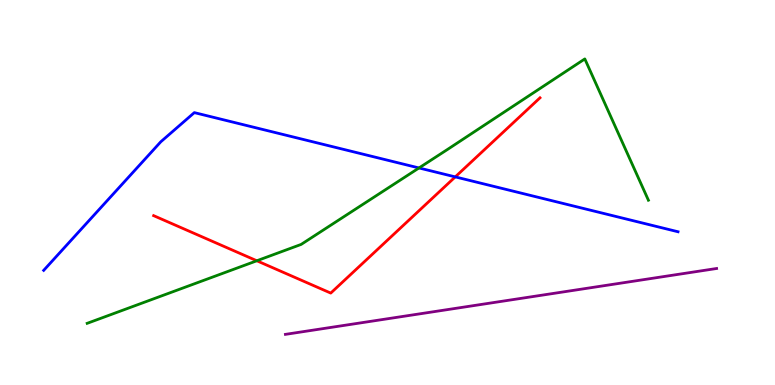[{'lines': ['blue', 'red'], 'intersections': [{'x': 5.87, 'y': 5.41}]}, {'lines': ['green', 'red'], 'intersections': [{'x': 3.31, 'y': 3.23}]}, {'lines': ['purple', 'red'], 'intersections': []}, {'lines': ['blue', 'green'], 'intersections': [{'x': 5.41, 'y': 5.64}]}, {'lines': ['blue', 'purple'], 'intersections': []}, {'lines': ['green', 'purple'], 'intersections': []}]